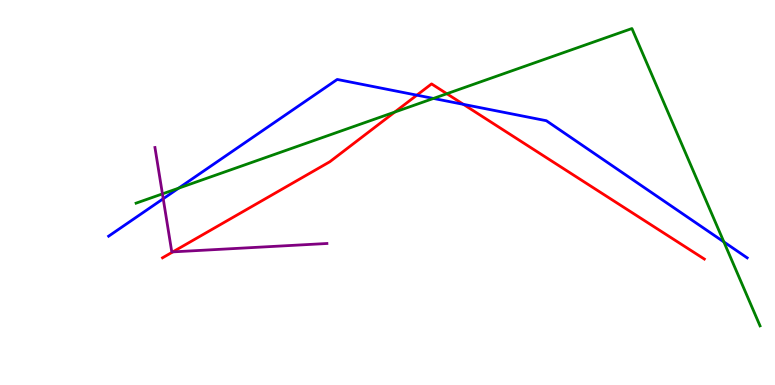[{'lines': ['blue', 'red'], 'intersections': [{'x': 5.38, 'y': 7.53}, {'x': 5.98, 'y': 7.29}]}, {'lines': ['green', 'red'], 'intersections': [{'x': 5.09, 'y': 7.09}, {'x': 5.77, 'y': 7.57}]}, {'lines': ['purple', 'red'], 'intersections': [{'x': 2.23, 'y': 3.46}]}, {'lines': ['blue', 'green'], 'intersections': [{'x': 2.3, 'y': 5.11}, {'x': 5.59, 'y': 7.44}, {'x': 9.34, 'y': 3.72}]}, {'lines': ['blue', 'purple'], 'intersections': [{'x': 2.11, 'y': 4.84}]}, {'lines': ['green', 'purple'], 'intersections': [{'x': 2.1, 'y': 4.96}]}]